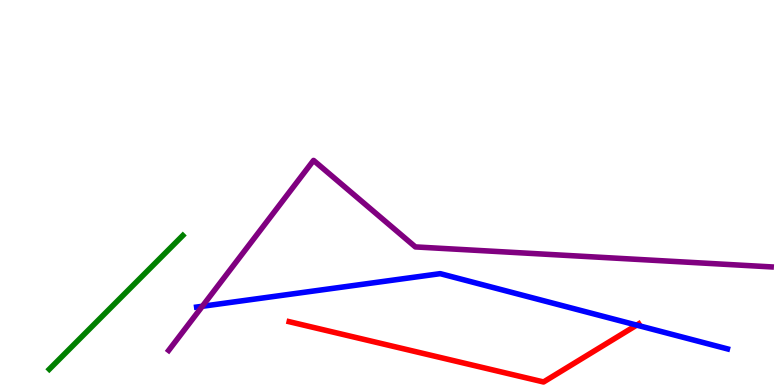[{'lines': ['blue', 'red'], 'intersections': [{'x': 8.22, 'y': 1.56}]}, {'lines': ['green', 'red'], 'intersections': []}, {'lines': ['purple', 'red'], 'intersections': []}, {'lines': ['blue', 'green'], 'intersections': []}, {'lines': ['blue', 'purple'], 'intersections': [{'x': 2.61, 'y': 2.04}]}, {'lines': ['green', 'purple'], 'intersections': []}]